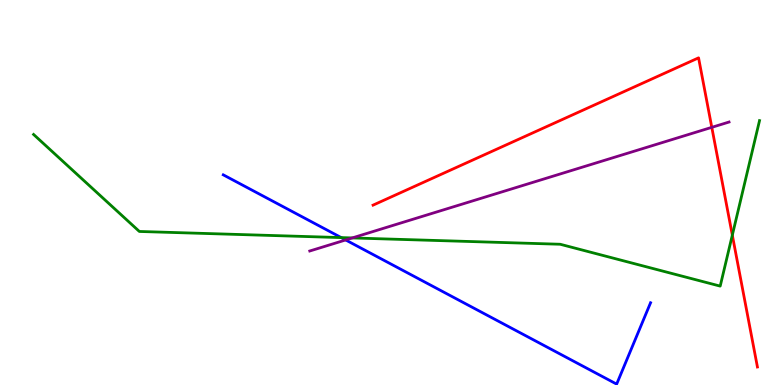[{'lines': ['blue', 'red'], 'intersections': []}, {'lines': ['green', 'red'], 'intersections': [{'x': 9.45, 'y': 3.89}]}, {'lines': ['purple', 'red'], 'intersections': [{'x': 9.18, 'y': 6.69}]}, {'lines': ['blue', 'green'], 'intersections': [{'x': 4.4, 'y': 3.83}]}, {'lines': ['blue', 'purple'], 'intersections': [{'x': 4.46, 'y': 3.77}]}, {'lines': ['green', 'purple'], 'intersections': [{'x': 4.55, 'y': 3.82}]}]